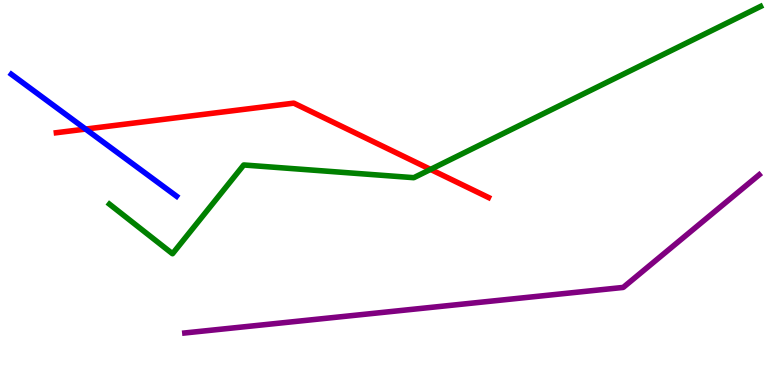[{'lines': ['blue', 'red'], 'intersections': [{'x': 1.1, 'y': 6.65}]}, {'lines': ['green', 'red'], 'intersections': [{'x': 5.56, 'y': 5.6}]}, {'lines': ['purple', 'red'], 'intersections': []}, {'lines': ['blue', 'green'], 'intersections': []}, {'lines': ['blue', 'purple'], 'intersections': []}, {'lines': ['green', 'purple'], 'intersections': []}]